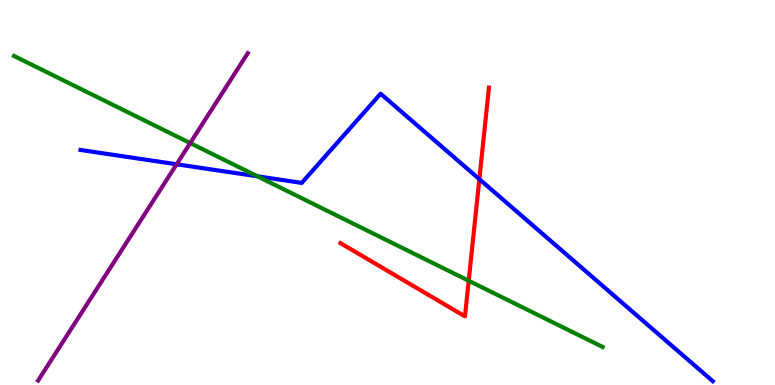[{'lines': ['blue', 'red'], 'intersections': [{'x': 6.19, 'y': 5.35}]}, {'lines': ['green', 'red'], 'intersections': [{'x': 6.05, 'y': 2.71}]}, {'lines': ['purple', 'red'], 'intersections': []}, {'lines': ['blue', 'green'], 'intersections': [{'x': 3.32, 'y': 5.42}]}, {'lines': ['blue', 'purple'], 'intersections': [{'x': 2.28, 'y': 5.73}]}, {'lines': ['green', 'purple'], 'intersections': [{'x': 2.45, 'y': 6.28}]}]